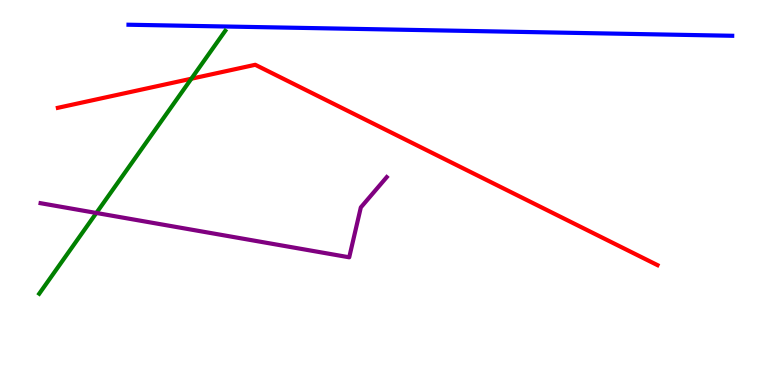[{'lines': ['blue', 'red'], 'intersections': []}, {'lines': ['green', 'red'], 'intersections': [{'x': 2.47, 'y': 7.96}]}, {'lines': ['purple', 'red'], 'intersections': []}, {'lines': ['blue', 'green'], 'intersections': []}, {'lines': ['blue', 'purple'], 'intersections': []}, {'lines': ['green', 'purple'], 'intersections': [{'x': 1.24, 'y': 4.47}]}]